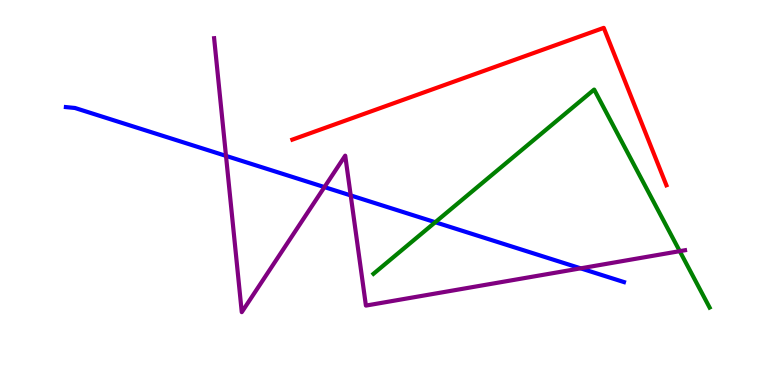[{'lines': ['blue', 'red'], 'intersections': []}, {'lines': ['green', 'red'], 'intersections': []}, {'lines': ['purple', 'red'], 'intersections': []}, {'lines': ['blue', 'green'], 'intersections': [{'x': 5.62, 'y': 4.23}]}, {'lines': ['blue', 'purple'], 'intersections': [{'x': 2.92, 'y': 5.95}, {'x': 4.19, 'y': 5.14}, {'x': 4.53, 'y': 4.92}, {'x': 7.49, 'y': 3.03}]}, {'lines': ['green', 'purple'], 'intersections': [{'x': 8.77, 'y': 3.48}]}]